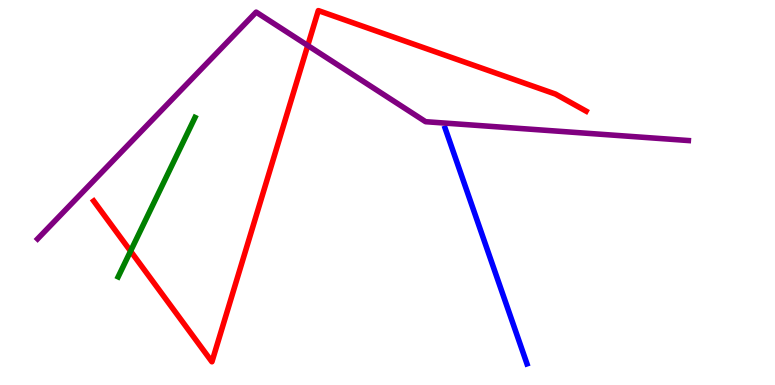[{'lines': ['blue', 'red'], 'intersections': []}, {'lines': ['green', 'red'], 'intersections': [{'x': 1.68, 'y': 3.48}]}, {'lines': ['purple', 'red'], 'intersections': [{'x': 3.97, 'y': 8.82}]}, {'lines': ['blue', 'green'], 'intersections': []}, {'lines': ['blue', 'purple'], 'intersections': []}, {'lines': ['green', 'purple'], 'intersections': []}]